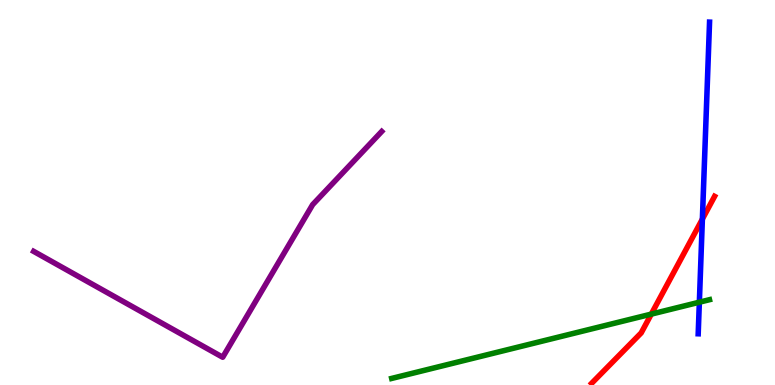[{'lines': ['blue', 'red'], 'intersections': [{'x': 9.06, 'y': 4.31}]}, {'lines': ['green', 'red'], 'intersections': [{'x': 8.4, 'y': 1.84}]}, {'lines': ['purple', 'red'], 'intersections': []}, {'lines': ['blue', 'green'], 'intersections': [{'x': 9.02, 'y': 2.15}]}, {'lines': ['blue', 'purple'], 'intersections': []}, {'lines': ['green', 'purple'], 'intersections': []}]